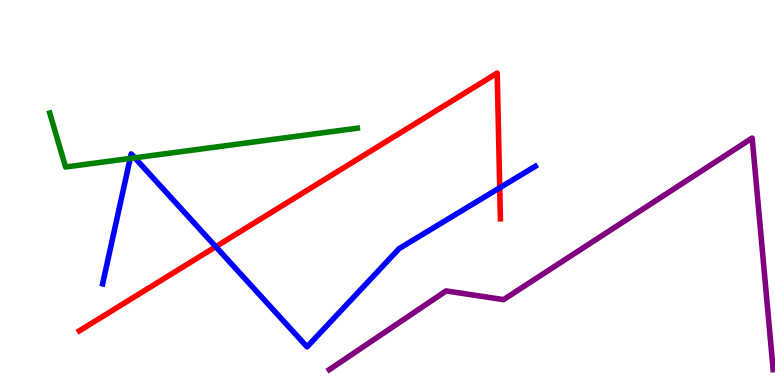[{'lines': ['blue', 'red'], 'intersections': [{'x': 2.78, 'y': 3.59}, {'x': 6.45, 'y': 5.12}]}, {'lines': ['green', 'red'], 'intersections': []}, {'lines': ['purple', 'red'], 'intersections': []}, {'lines': ['blue', 'green'], 'intersections': [{'x': 1.68, 'y': 5.89}, {'x': 1.74, 'y': 5.9}]}, {'lines': ['blue', 'purple'], 'intersections': []}, {'lines': ['green', 'purple'], 'intersections': []}]